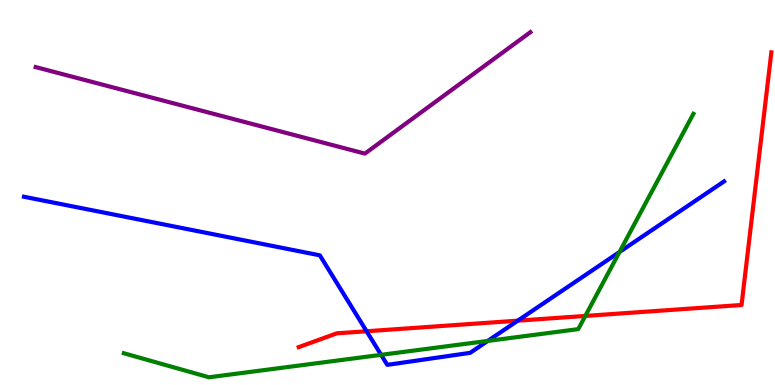[{'lines': ['blue', 'red'], 'intersections': [{'x': 4.73, 'y': 1.4}, {'x': 6.68, 'y': 1.67}]}, {'lines': ['green', 'red'], 'intersections': [{'x': 7.55, 'y': 1.79}]}, {'lines': ['purple', 'red'], 'intersections': []}, {'lines': ['blue', 'green'], 'intersections': [{'x': 4.92, 'y': 0.783}, {'x': 6.29, 'y': 1.14}, {'x': 7.99, 'y': 3.45}]}, {'lines': ['blue', 'purple'], 'intersections': []}, {'lines': ['green', 'purple'], 'intersections': []}]